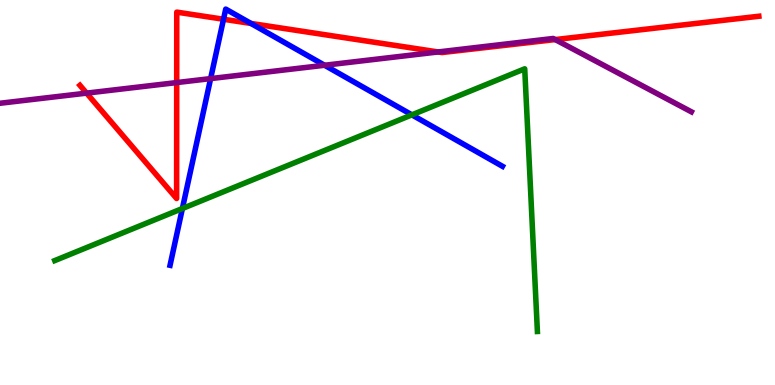[{'lines': ['blue', 'red'], 'intersections': [{'x': 2.88, 'y': 9.5}, {'x': 3.24, 'y': 9.39}]}, {'lines': ['green', 'red'], 'intersections': []}, {'lines': ['purple', 'red'], 'intersections': [{'x': 1.12, 'y': 7.58}, {'x': 2.28, 'y': 7.86}, {'x': 5.65, 'y': 8.65}, {'x': 7.16, 'y': 8.97}]}, {'lines': ['blue', 'green'], 'intersections': [{'x': 2.35, 'y': 4.58}, {'x': 5.31, 'y': 7.02}]}, {'lines': ['blue', 'purple'], 'intersections': [{'x': 2.72, 'y': 7.96}, {'x': 4.19, 'y': 8.31}]}, {'lines': ['green', 'purple'], 'intersections': []}]